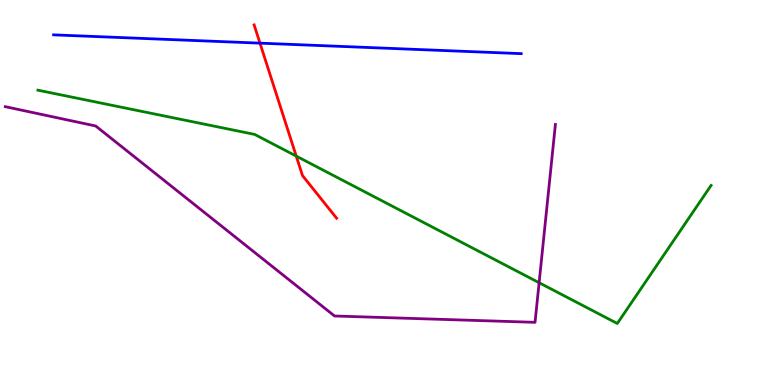[{'lines': ['blue', 'red'], 'intersections': [{'x': 3.35, 'y': 8.88}]}, {'lines': ['green', 'red'], 'intersections': [{'x': 3.82, 'y': 5.95}]}, {'lines': ['purple', 'red'], 'intersections': []}, {'lines': ['blue', 'green'], 'intersections': []}, {'lines': ['blue', 'purple'], 'intersections': []}, {'lines': ['green', 'purple'], 'intersections': [{'x': 6.96, 'y': 2.66}]}]